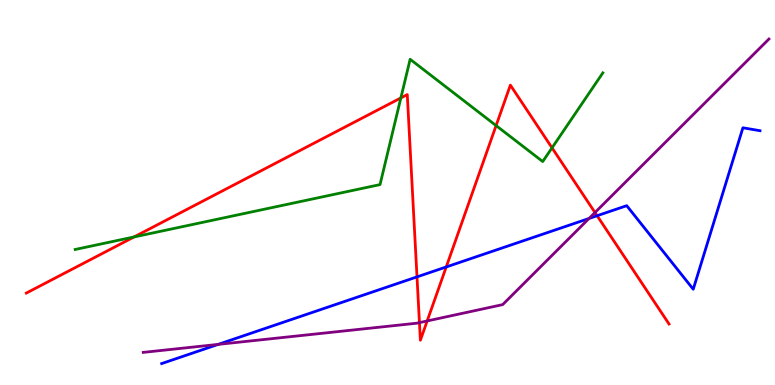[{'lines': ['blue', 'red'], 'intersections': [{'x': 5.38, 'y': 2.81}, {'x': 5.76, 'y': 3.07}, {'x': 7.7, 'y': 4.4}]}, {'lines': ['green', 'red'], 'intersections': [{'x': 1.73, 'y': 3.85}, {'x': 5.17, 'y': 7.46}, {'x': 6.4, 'y': 6.74}, {'x': 7.12, 'y': 6.16}]}, {'lines': ['purple', 'red'], 'intersections': [{'x': 5.41, 'y': 1.62}, {'x': 5.51, 'y': 1.66}, {'x': 7.68, 'y': 4.48}]}, {'lines': ['blue', 'green'], 'intersections': []}, {'lines': ['blue', 'purple'], 'intersections': [{'x': 2.82, 'y': 1.05}, {'x': 7.6, 'y': 4.33}]}, {'lines': ['green', 'purple'], 'intersections': []}]